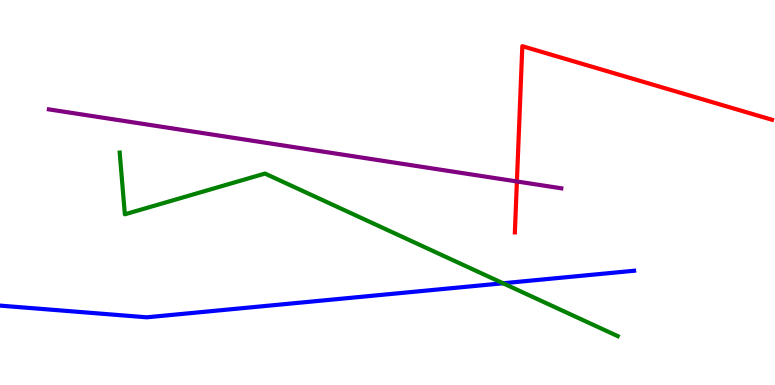[{'lines': ['blue', 'red'], 'intersections': []}, {'lines': ['green', 'red'], 'intersections': []}, {'lines': ['purple', 'red'], 'intersections': [{'x': 6.67, 'y': 5.29}]}, {'lines': ['blue', 'green'], 'intersections': [{'x': 6.49, 'y': 2.64}]}, {'lines': ['blue', 'purple'], 'intersections': []}, {'lines': ['green', 'purple'], 'intersections': []}]